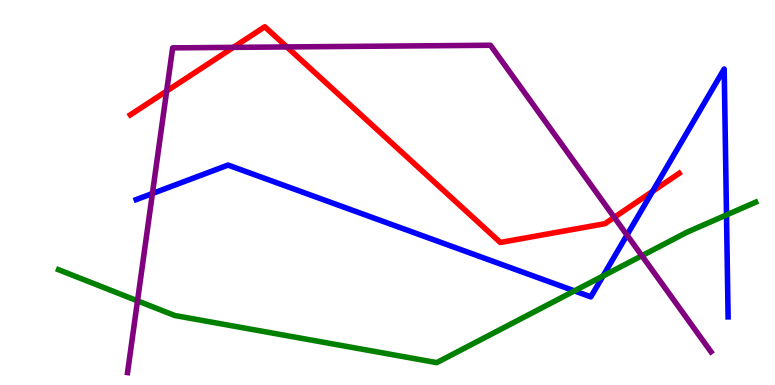[{'lines': ['blue', 'red'], 'intersections': [{'x': 8.42, 'y': 5.03}]}, {'lines': ['green', 'red'], 'intersections': []}, {'lines': ['purple', 'red'], 'intersections': [{'x': 2.15, 'y': 7.63}, {'x': 3.01, 'y': 8.77}, {'x': 3.7, 'y': 8.78}, {'x': 7.93, 'y': 4.35}]}, {'lines': ['blue', 'green'], 'intersections': [{'x': 7.41, 'y': 2.44}, {'x': 7.78, 'y': 2.83}, {'x': 9.37, 'y': 4.42}]}, {'lines': ['blue', 'purple'], 'intersections': [{'x': 1.97, 'y': 4.97}, {'x': 8.09, 'y': 3.9}]}, {'lines': ['green', 'purple'], 'intersections': [{'x': 1.77, 'y': 2.19}, {'x': 8.28, 'y': 3.36}]}]